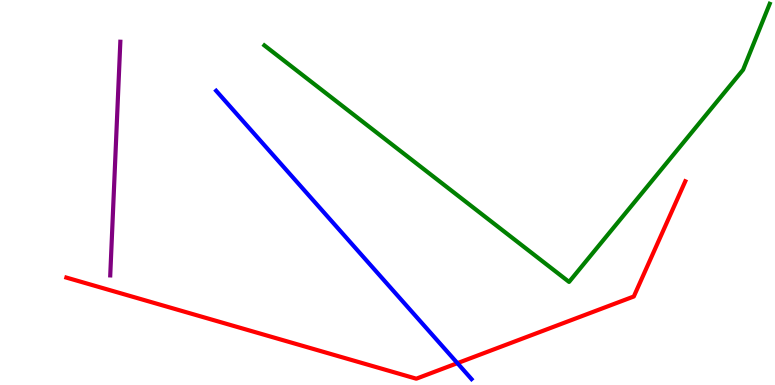[{'lines': ['blue', 'red'], 'intersections': [{'x': 5.9, 'y': 0.567}]}, {'lines': ['green', 'red'], 'intersections': []}, {'lines': ['purple', 'red'], 'intersections': []}, {'lines': ['blue', 'green'], 'intersections': []}, {'lines': ['blue', 'purple'], 'intersections': []}, {'lines': ['green', 'purple'], 'intersections': []}]